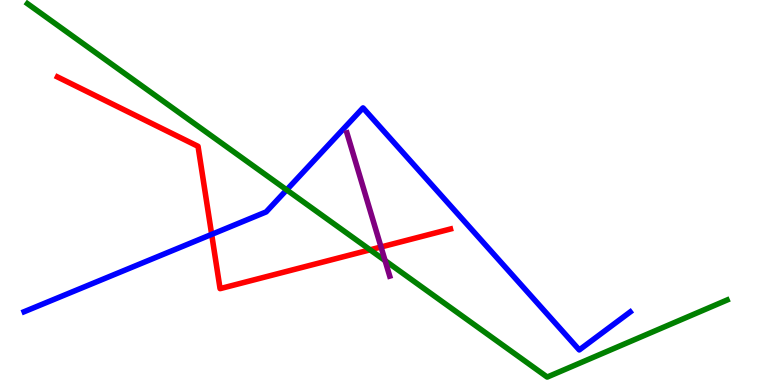[{'lines': ['blue', 'red'], 'intersections': [{'x': 2.73, 'y': 3.91}]}, {'lines': ['green', 'red'], 'intersections': [{'x': 4.78, 'y': 3.51}]}, {'lines': ['purple', 'red'], 'intersections': [{'x': 4.92, 'y': 3.58}]}, {'lines': ['blue', 'green'], 'intersections': [{'x': 3.7, 'y': 5.07}]}, {'lines': ['blue', 'purple'], 'intersections': []}, {'lines': ['green', 'purple'], 'intersections': [{'x': 4.97, 'y': 3.23}]}]